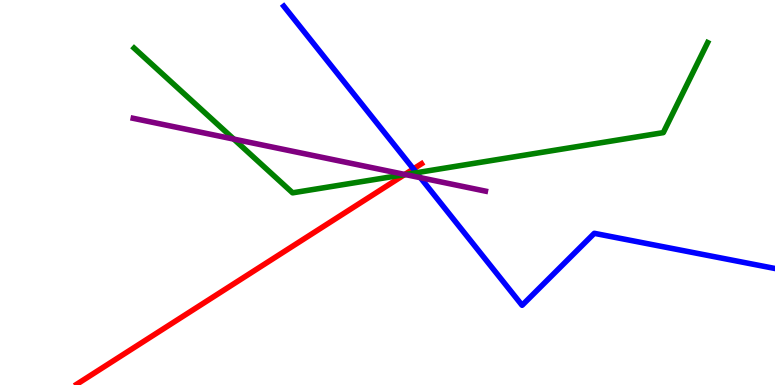[{'lines': ['blue', 'red'], 'intersections': [{'x': 5.33, 'y': 5.61}]}, {'lines': ['green', 'red'], 'intersections': [{'x': 5.22, 'y': 5.46}]}, {'lines': ['purple', 'red'], 'intersections': [{'x': 5.22, 'y': 5.47}]}, {'lines': ['blue', 'green'], 'intersections': [{'x': 5.37, 'y': 5.51}]}, {'lines': ['blue', 'purple'], 'intersections': [{'x': 5.42, 'y': 5.38}]}, {'lines': ['green', 'purple'], 'intersections': [{'x': 3.02, 'y': 6.39}, {'x': 5.23, 'y': 5.47}]}]